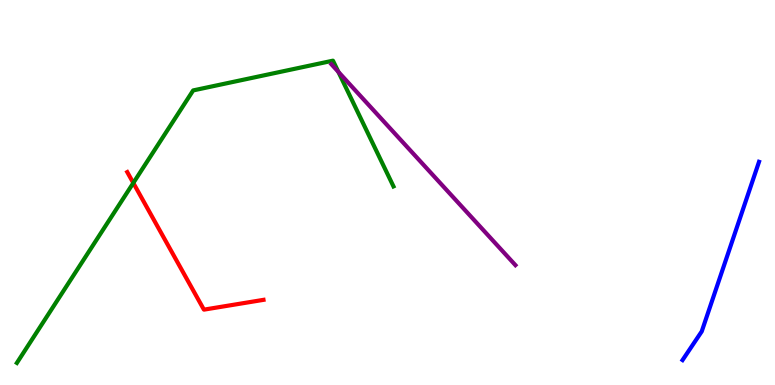[{'lines': ['blue', 'red'], 'intersections': []}, {'lines': ['green', 'red'], 'intersections': [{'x': 1.72, 'y': 5.25}]}, {'lines': ['purple', 'red'], 'intersections': []}, {'lines': ['blue', 'green'], 'intersections': []}, {'lines': ['blue', 'purple'], 'intersections': []}, {'lines': ['green', 'purple'], 'intersections': [{'x': 4.37, 'y': 8.13}]}]